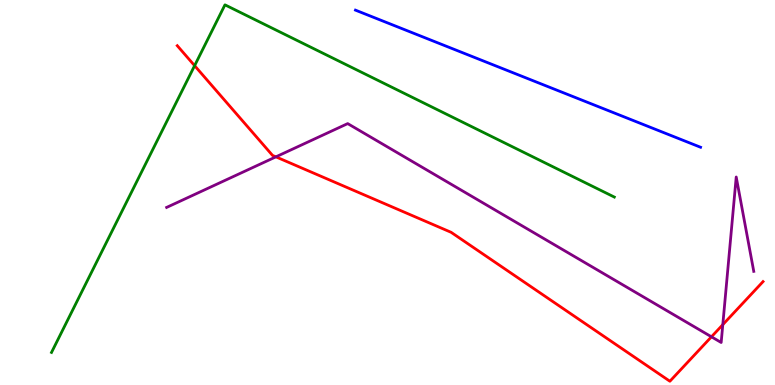[{'lines': ['blue', 'red'], 'intersections': []}, {'lines': ['green', 'red'], 'intersections': [{'x': 2.51, 'y': 8.29}]}, {'lines': ['purple', 'red'], 'intersections': [{'x': 3.56, 'y': 5.93}, {'x': 9.18, 'y': 1.25}, {'x': 9.33, 'y': 1.57}]}, {'lines': ['blue', 'green'], 'intersections': []}, {'lines': ['blue', 'purple'], 'intersections': []}, {'lines': ['green', 'purple'], 'intersections': []}]